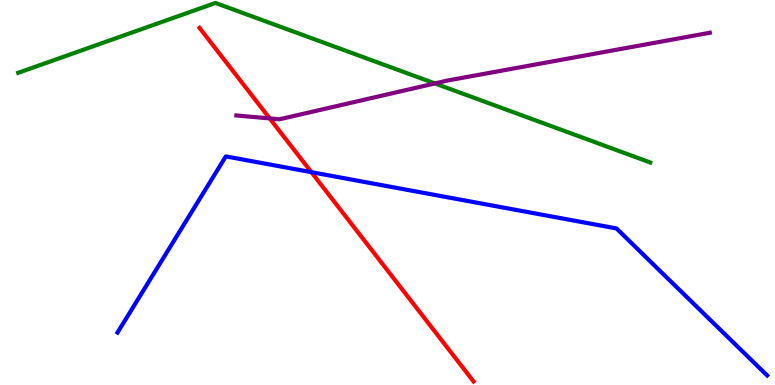[{'lines': ['blue', 'red'], 'intersections': [{'x': 4.02, 'y': 5.53}]}, {'lines': ['green', 'red'], 'intersections': []}, {'lines': ['purple', 'red'], 'intersections': [{'x': 3.48, 'y': 6.92}]}, {'lines': ['blue', 'green'], 'intersections': []}, {'lines': ['blue', 'purple'], 'intersections': []}, {'lines': ['green', 'purple'], 'intersections': [{'x': 5.61, 'y': 7.83}]}]